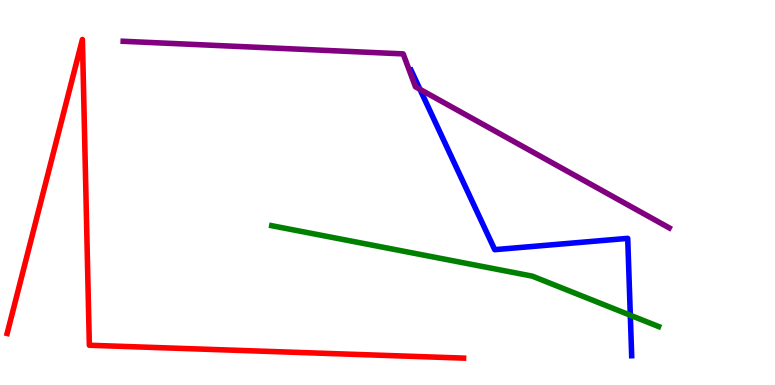[{'lines': ['blue', 'red'], 'intersections': []}, {'lines': ['green', 'red'], 'intersections': []}, {'lines': ['purple', 'red'], 'intersections': []}, {'lines': ['blue', 'green'], 'intersections': [{'x': 8.13, 'y': 1.81}]}, {'lines': ['blue', 'purple'], 'intersections': [{'x': 5.42, 'y': 7.68}]}, {'lines': ['green', 'purple'], 'intersections': []}]